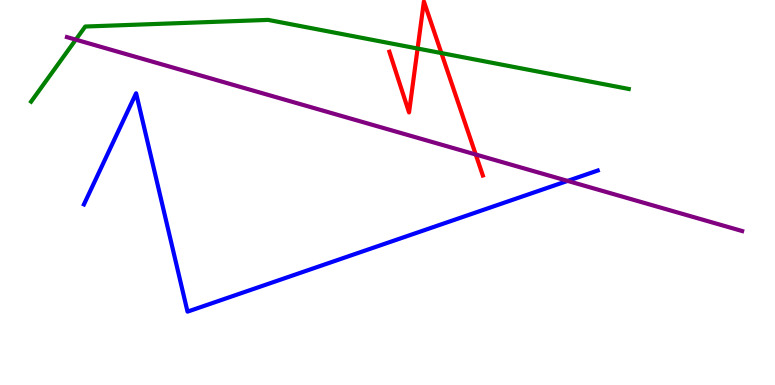[{'lines': ['blue', 'red'], 'intersections': []}, {'lines': ['green', 'red'], 'intersections': [{'x': 5.39, 'y': 8.74}, {'x': 5.7, 'y': 8.62}]}, {'lines': ['purple', 'red'], 'intersections': [{'x': 6.14, 'y': 5.99}]}, {'lines': ['blue', 'green'], 'intersections': []}, {'lines': ['blue', 'purple'], 'intersections': [{'x': 7.32, 'y': 5.3}]}, {'lines': ['green', 'purple'], 'intersections': [{'x': 0.978, 'y': 8.97}]}]